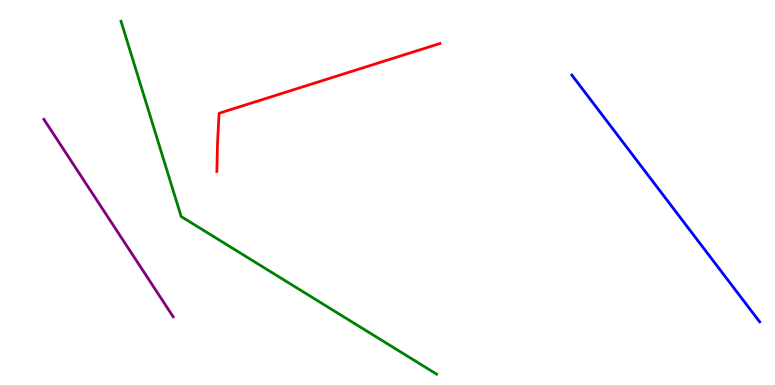[{'lines': ['blue', 'red'], 'intersections': []}, {'lines': ['green', 'red'], 'intersections': []}, {'lines': ['purple', 'red'], 'intersections': []}, {'lines': ['blue', 'green'], 'intersections': []}, {'lines': ['blue', 'purple'], 'intersections': []}, {'lines': ['green', 'purple'], 'intersections': []}]